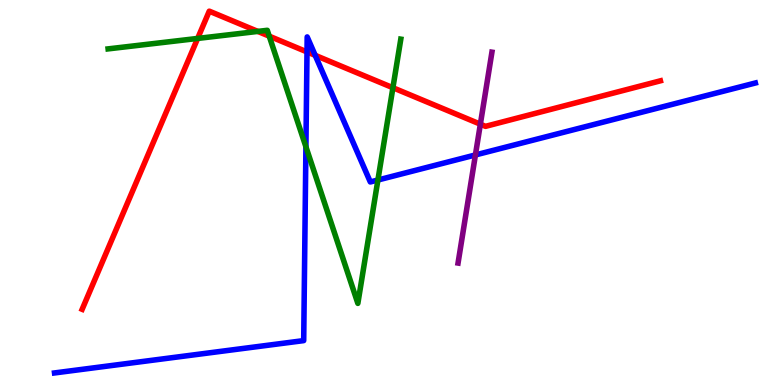[{'lines': ['blue', 'red'], 'intersections': [{'x': 3.96, 'y': 8.65}, {'x': 4.07, 'y': 8.56}]}, {'lines': ['green', 'red'], 'intersections': [{'x': 2.55, 'y': 9.0}, {'x': 3.33, 'y': 9.18}, {'x': 3.47, 'y': 9.06}, {'x': 5.07, 'y': 7.72}]}, {'lines': ['purple', 'red'], 'intersections': [{'x': 6.2, 'y': 6.77}]}, {'lines': ['blue', 'green'], 'intersections': [{'x': 3.95, 'y': 6.19}, {'x': 4.88, 'y': 5.32}]}, {'lines': ['blue', 'purple'], 'intersections': [{'x': 6.13, 'y': 5.98}]}, {'lines': ['green', 'purple'], 'intersections': []}]